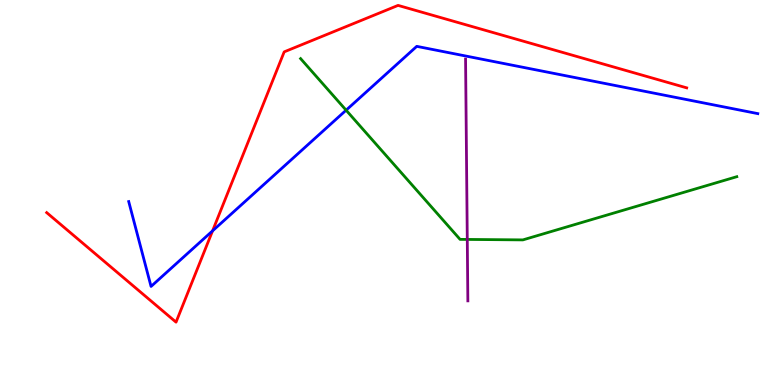[{'lines': ['blue', 'red'], 'intersections': [{'x': 2.74, 'y': 4.0}]}, {'lines': ['green', 'red'], 'intersections': []}, {'lines': ['purple', 'red'], 'intersections': []}, {'lines': ['blue', 'green'], 'intersections': [{'x': 4.47, 'y': 7.14}]}, {'lines': ['blue', 'purple'], 'intersections': []}, {'lines': ['green', 'purple'], 'intersections': [{'x': 6.03, 'y': 3.78}]}]